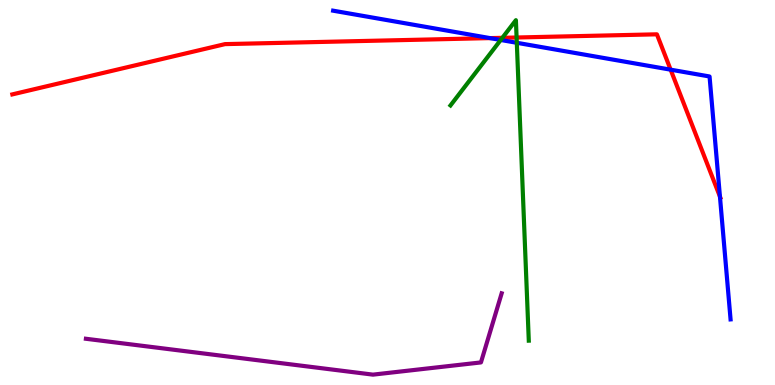[{'lines': ['blue', 'red'], 'intersections': [{'x': 6.32, 'y': 9.01}, {'x': 8.65, 'y': 8.19}, {'x': 9.29, 'y': 4.89}]}, {'lines': ['green', 'red'], 'intersections': [{'x': 6.48, 'y': 9.02}, {'x': 6.67, 'y': 9.03}]}, {'lines': ['purple', 'red'], 'intersections': []}, {'lines': ['blue', 'green'], 'intersections': [{'x': 6.46, 'y': 8.96}, {'x': 6.67, 'y': 8.89}]}, {'lines': ['blue', 'purple'], 'intersections': []}, {'lines': ['green', 'purple'], 'intersections': []}]